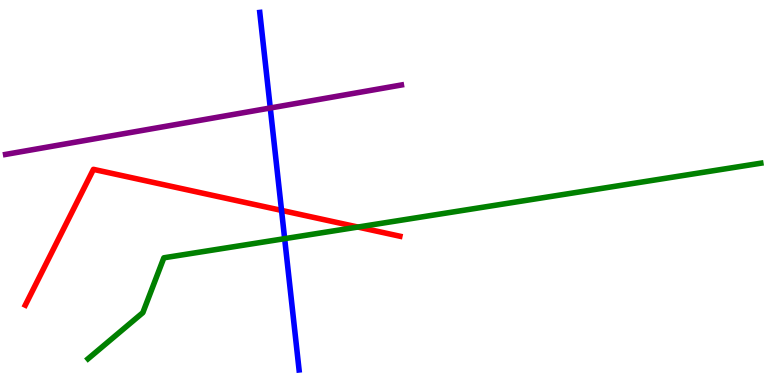[{'lines': ['blue', 'red'], 'intersections': [{'x': 3.63, 'y': 4.54}]}, {'lines': ['green', 'red'], 'intersections': [{'x': 4.62, 'y': 4.1}]}, {'lines': ['purple', 'red'], 'intersections': []}, {'lines': ['blue', 'green'], 'intersections': [{'x': 3.67, 'y': 3.8}]}, {'lines': ['blue', 'purple'], 'intersections': [{'x': 3.49, 'y': 7.2}]}, {'lines': ['green', 'purple'], 'intersections': []}]